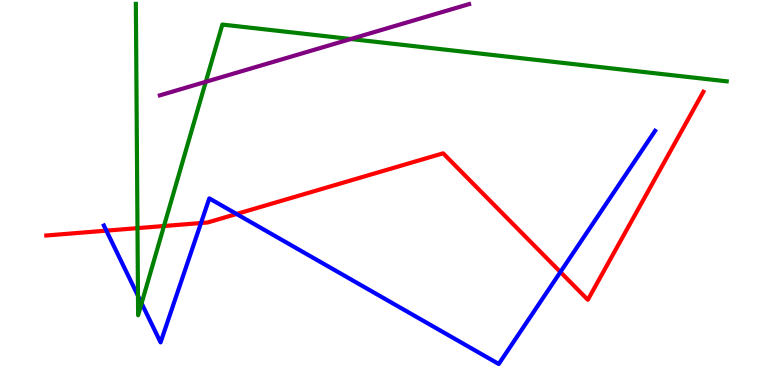[{'lines': ['blue', 'red'], 'intersections': [{'x': 1.37, 'y': 4.01}, {'x': 2.59, 'y': 4.21}, {'x': 3.05, 'y': 4.44}, {'x': 7.23, 'y': 2.93}]}, {'lines': ['green', 'red'], 'intersections': [{'x': 1.77, 'y': 4.07}, {'x': 2.12, 'y': 4.13}]}, {'lines': ['purple', 'red'], 'intersections': []}, {'lines': ['blue', 'green'], 'intersections': [{'x': 1.78, 'y': 2.32}, {'x': 1.83, 'y': 2.12}]}, {'lines': ['blue', 'purple'], 'intersections': []}, {'lines': ['green', 'purple'], 'intersections': [{'x': 2.66, 'y': 7.88}, {'x': 4.53, 'y': 8.99}]}]